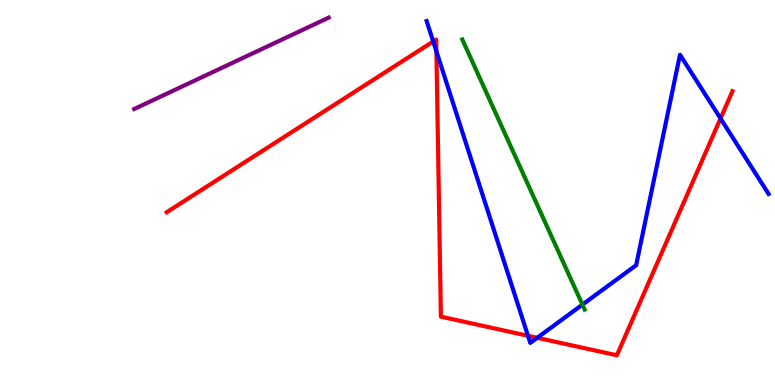[{'lines': ['blue', 'red'], 'intersections': [{'x': 5.59, 'y': 8.92}, {'x': 5.63, 'y': 8.66}, {'x': 6.81, 'y': 1.28}, {'x': 6.93, 'y': 1.23}, {'x': 9.3, 'y': 6.92}]}, {'lines': ['green', 'red'], 'intersections': []}, {'lines': ['purple', 'red'], 'intersections': []}, {'lines': ['blue', 'green'], 'intersections': [{'x': 7.52, 'y': 2.09}]}, {'lines': ['blue', 'purple'], 'intersections': []}, {'lines': ['green', 'purple'], 'intersections': []}]